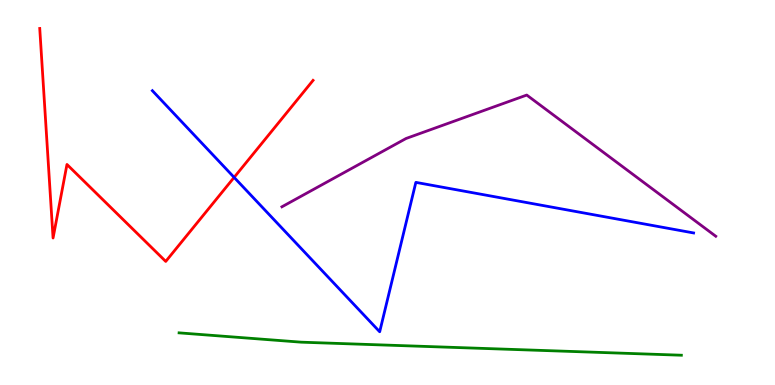[{'lines': ['blue', 'red'], 'intersections': [{'x': 3.02, 'y': 5.39}]}, {'lines': ['green', 'red'], 'intersections': []}, {'lines': ['purple', 'red'], 'intersections': []}, {'lines': ['blue', 'green'], 'intersections': []}, {'lines': ['blue', 'purple'], 'intersections': []}, {'lines': ['green', 'purple'], 'intersections': []}]